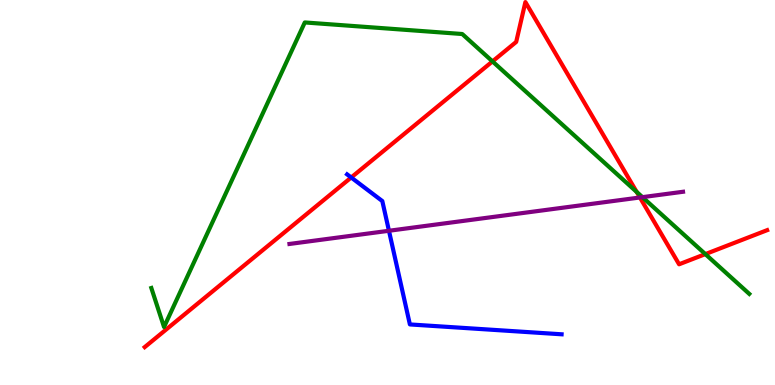[{'lines': ['blue', 'red'], 'intersections': [{'x': 4.53, 'y': 5.39}]}, {'lines': ['green', 'red'], 'intersections': [{'x': 6.35, 'y': 8.41}, {'x': 8.22, 'y': 5.01}, {'x': 9.1, 'y': 3.4}]}, {'lines': ['purple', 'red'], 'intersections': [{'x': 8.26, 'y': 4.87}]}, {'lines': ['blue', 'green'], 'intersections': []}, {'lines': ['blue', 'purple'], 'intersections': [{'x': 5.02, 'y': 4.01}]}, {'lines': ['green', 'purple'], 'intersections': [{'x': 8.29, 'y': 4.88}]}]